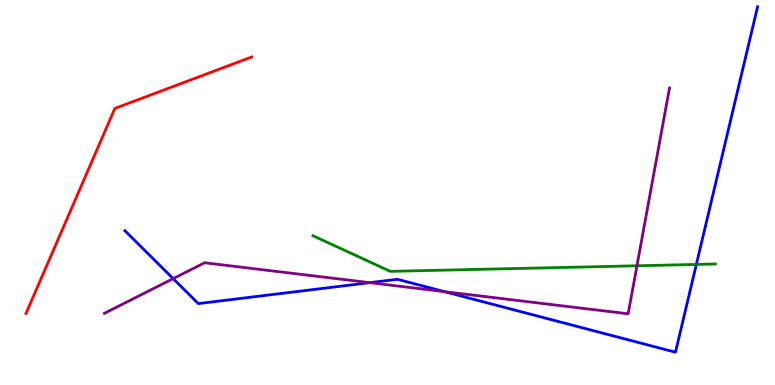[{'lines': ['blue', 'red'], 'intersections': []}, {'lines': ['green', 'red'], 'intersections': []}, {'lines': ['purple', 'red'], 'intersections': []}, {'lines': ['blue', 'green'], 'intersections': [{'x': 8.99, 'y': 3.13}]}, {'lines': ['blue', 'purple'], 'intersections': [{'x': 2.23, 'y': 2.76}, {'x': 4.77, 'y': 2.66}, {'x': 5.74, 'y': 2.42}]}, {'lines': ['green', 'purple'], 'intersections': [{'x': 8.22, 'y': 3.1}]}]